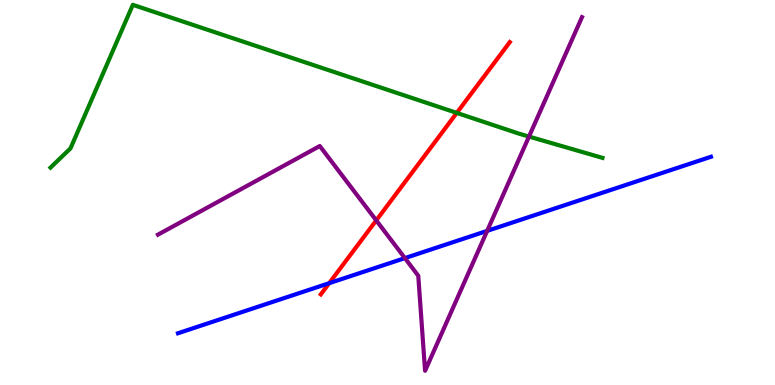[{'lines': ['blue', 'red'], 'intersections': [{'x': 4.25, 'y': 2.64}]}, {'lines': ['green', 'red'], 'intersections': [{'x': 5.89, 'y': 7.07}]}, {'lines': ['purple', 'red'], 'intersections': [{'x': 4.85, 'y': 4.28}]}, {'lines': ['blue', 'green'], 'intersections': []}, {'lines': ['blue', 'purple'], 'intersections': [{'x': 5.22, 'y': 3.3}, {'x': 6.29, 'y': 4.0}]}, {'lines': ['green', 'purple'], 'intersections': [{'x': 6.83, 'y': 6.45}]}]